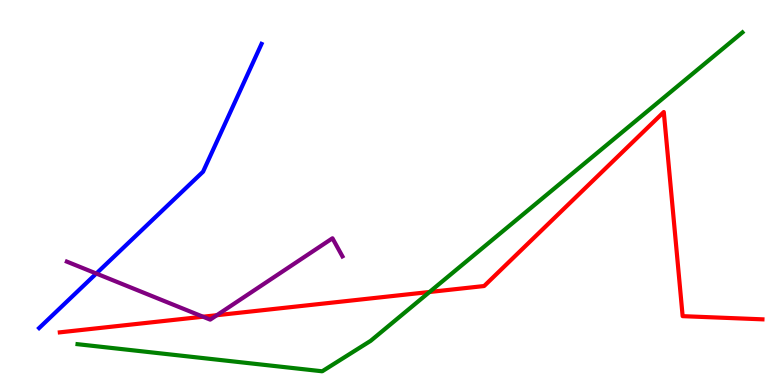[{'lines': ['blue', 'red'], 'intersections': []}, {'lines': ['green', 'red'], 'intersections': [{'x': 5.54, 'y': 2.42}]}, {'lines': ['purple', 'red'], 'intersections': [{'x': 2.62, 'y': 1.77}, {'x': 2.8, 'y': 1.81}]}, {'lines': ['blue', 'green'], 'intersections': []}, {'lines': ['blue', 'purple'], 'intersections': [{'x': 1.24, 'y': 2.9}]}, {'lines': ['green', 'purple'], 'intersections': []}]